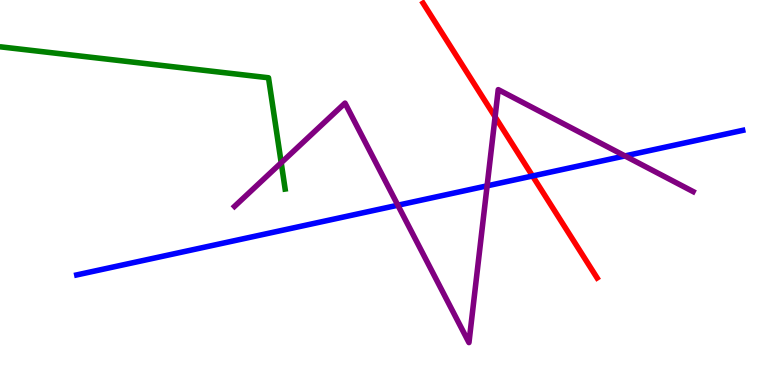[{'lines': ['blue', 'red'], 'intersections': [{'x': 6.87, 'y': 5.43}]}, {'lines': ['green', 'red'], 'intersections': []}, {'lines': ['purple', 'red'], 'intersections': [{'x': 6.39, 'y': 6.97}]}, {'lines': ['blue', 'green'], 'intersections': []}, {'lines': ['blue', 'purple'], 'intersections': [{'x': 5.13, 'y': 4.67}, {'x': 6.29, 'y': 5.17}, {'x': 8.06, 'y': 5.95}]}, {'lines': ['green', 'purple'], 'intersections': [{'x': 3.63, 'y': 5.77}]}]